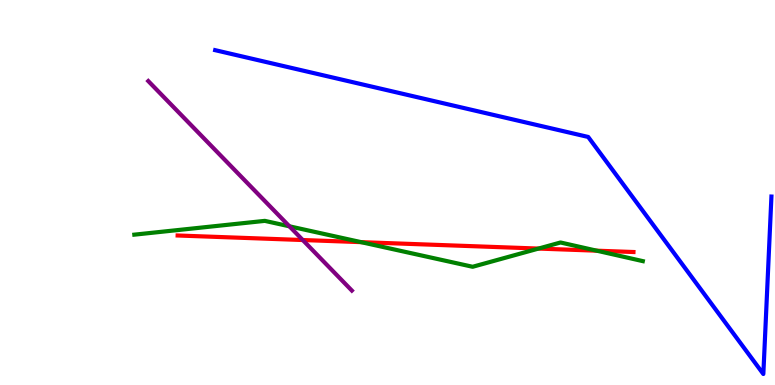[{'lines': ['blue', 'red'], 'intersections': []}, {'lines': ['green', 'red'], 'intersections': [{'x': 4.66, 'y': 3.71}, {'x': 6.95, 'y': 3.54}, {'x': 7.7, 'y': 3.49}]}, {'lines': ['purple', 'red'], 'intersections': [{'x': 3.91, 'y': 3.77}]}, {'lines': ['blue', 'green'], 'intersections': []}, {'lines': ['blue', 'purple'], 'intersections': []}, {'lines': ['green', 'purple'], 'intersections': [{'x': 3.73, 'y': 4.12}]}]